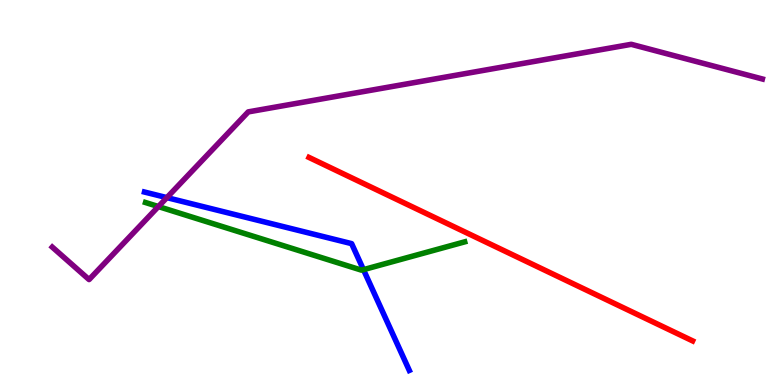[{'lines': ['blue', 'red'], 'intersections': []}, {'lines': ['green', 'red'], 'intersections': []}, {'lines': ['purple', 'red'], 'intersections': []}, {'lines': ['blue', 'green'], 'intersections': [{'x': 4.69, 'y': 3.0}]}, {'lines': ['blue', 'purple'], 'intersections': [{'x': 2.15, 'y': 4.87}]}, {'lines': ['green', 'purple'], 'intersections': [{'x': 2.04, 'y': 4.63}]}]